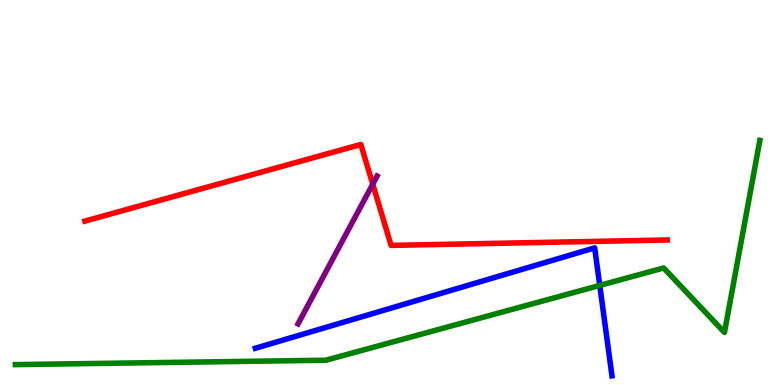[{'lines': ['blue', 'red'], 'intersections': []}, {'lines': ['green', 'red'], 'intersections': []}, {'lines': ['purple', 'red'], 'intersections': [{'x': 4.81, 'y': 5.22}]}, {'lines': ['blue', 'green'], 'intersections': [{'x': 7.74, 'y': 2.59}]}, {'lines': ['blue', 'purple'], 'intersections': []}, {'lines': ['green', 'purple'], 'intersections': []}]